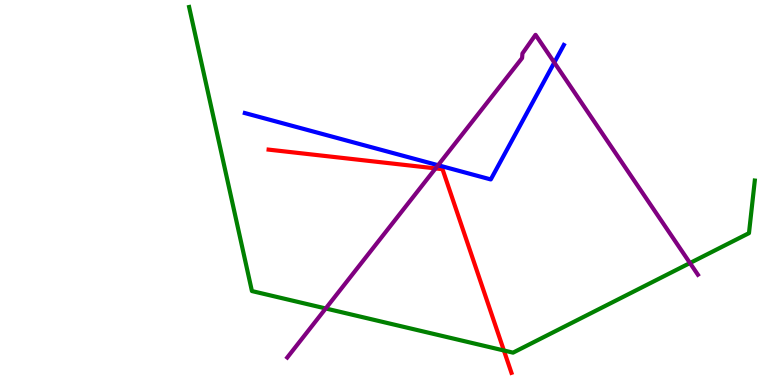[{'lines': ['blue', 'red'], 'intersections': []}, {'lines': ['green', 'red'], 'intersections': [{'x': 6.5, 'y': 0.896}]}, {'lines': ['purple', 'red'], 'intersections': [{'x': 5.62, 'y': 5.63}]}, {'lines': ['blue', 'green'], 'intersections': []}, {'lines': ['blue', 'purple'], 'intersections': [{'x': 5.65, 'y': 5.71}, {'x': 7.15, 'y': 8.38}]}, {'lines': ['green', 'purple'], 'intersections': [{'x': 4.2, 'y': 1.99}, {'x': 8.9, 'y': 3.17}]}]